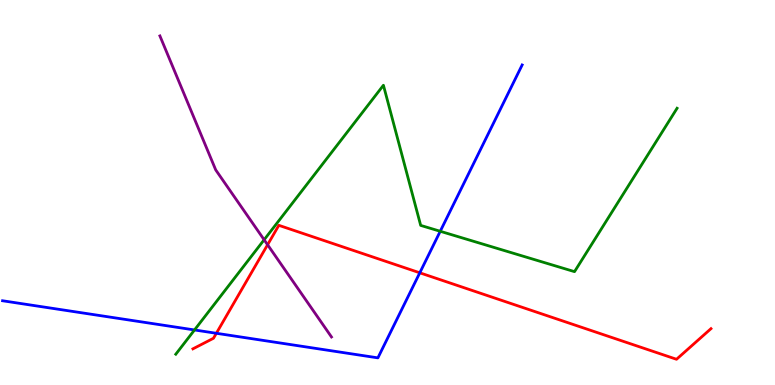[{'lines': ['blue', 'red'], 'intersections': [{'x': 2.79, 'y': 1.34}, {'x': 5.42, 'y': 2.91}]}, {'lines': ['green', 'red'], 'intersections': []}, {'lines': ['purple', 'red'], 'intersections': [{'x': 3.45, 'y': 3.64}]}, {'lines': ['blue', 'green'], 'intersections': [{'x': 2.51, 'y': 1.43}, {'x': 5.68, 'y': 3.99}]}, {'lines': ['blue', 'purple'], 'intersections': []}, {'lines': ['green', 'purple'], 'intersections': [{'x': 3.41, 'y': 3.77}]}]